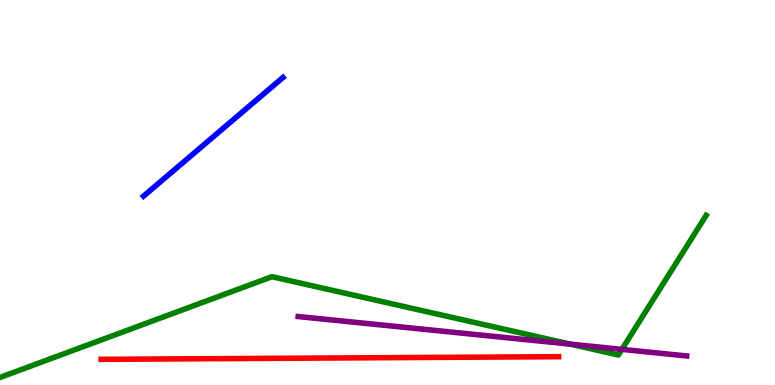[{'lines': ['blue', 'red'], 'intersections': []}, {'lines': ['green', 'red'], 'intersections': []}, {'lines': ['purple', 'red'], 'intersections': []}, {'lines': ['blue', 'green'], 'intersections': []}, {'lines': ['blue', 'purple'], 'intersections': []}, {'lines': ['green', 'purple'], 'intersections': [{'x': 7.36, 'y': 1.06}, {'x': 8.02, 'y': 0.925}]}]